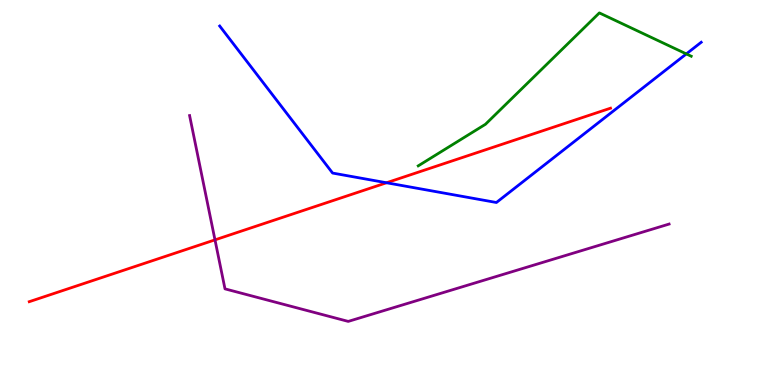[{'lines': ['blue', 'red'], 'intersections': [{'x': 4.99, 'y': 5.25}]}, {'lines': ['green', 'red'], 'intersections': []}, {'lines': ['purple', 'red'], 'intersections': [{'x': 2.77, 'y': 3.77}]}, {'lines': ['blue', 'green'], 'intersections': [{'x': 8.86, 'y': 8.6}]}, {'lines': ['blue', 'purple'], 'intersections': []}, {'lines': ['green', 'purple'], 'intersections': []}]